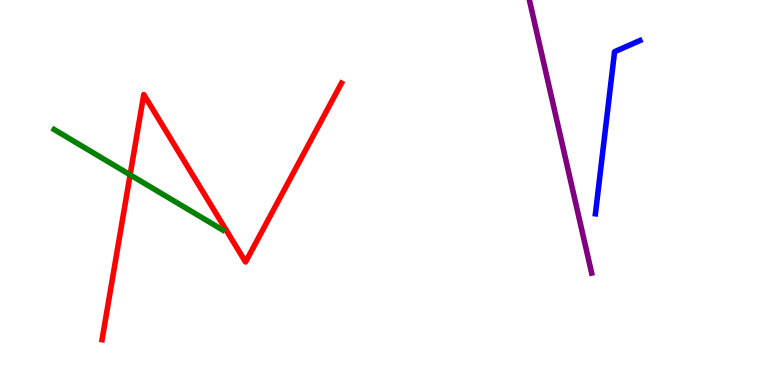[{'lines': ['blue', 'red'], 'intersections': []}, {'lines': ['green', 'red'], 'intersections': [{'x': 1.68, 'y': 5.46}]}, {'lines': ['purple', 'red'], 'intersections': []}, {'lines': ['blue', 'green'], 'intersections': []}, {'lines': ['blue', 'purple'], 'intersections': []}, {'lines': ['green', 'purple'], 'intersections': []}]